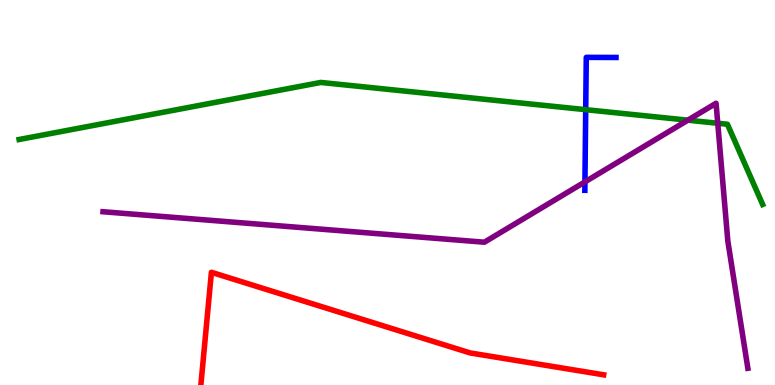[{'lines': ['blue', 'red'], 'intersections': []}, {'lines': ['green', 'red'], 'intersections': []}, {'lines': ['purple', 'red'], 'intersections': []}, {'lines': ['blue', 'green'], 'intersections': [{'x': 7.56, 'y': 7.15}]}, {'lines': ['blue', 'purple'], 'intersections': [{'x': 7.55, 'y': 5.28}]}, {'lines': ['green', 'purple'], 'intersections': [{'x': 8.88, 'y': 6.88}, {'x': 9.26, 'y': 6.8}]}]